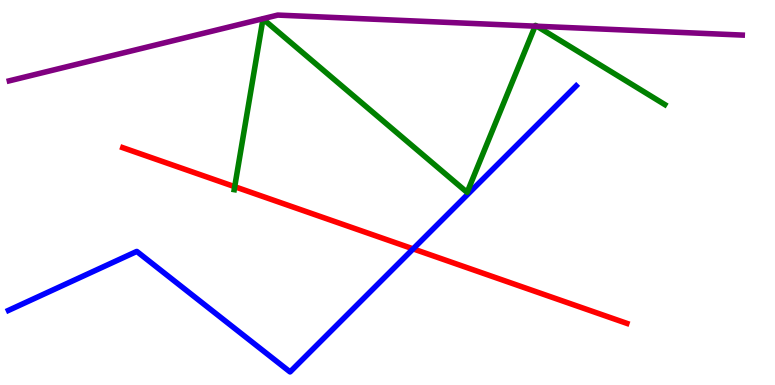[{'lines': ['blue', 'red'], 'intersections': [{'x': 5.33, 'y': 3.54}]}, {'lines': ['green', 'red'], 'intersections': [{'x': 3.03, 'y': 5.15}]}, {'lines': ['purple', 'red'], 'intersections': []}, {'lines': ['blue', 'green'], 'intersections': []}, {'lines': ['blue', 'purple'], 'intersections': []}, {'lines': ['green', 'purple'], 'intersections': [{'x': 6.9, 'y': 9.32}, {'x': 6.93, 'y': 9.32}]}]